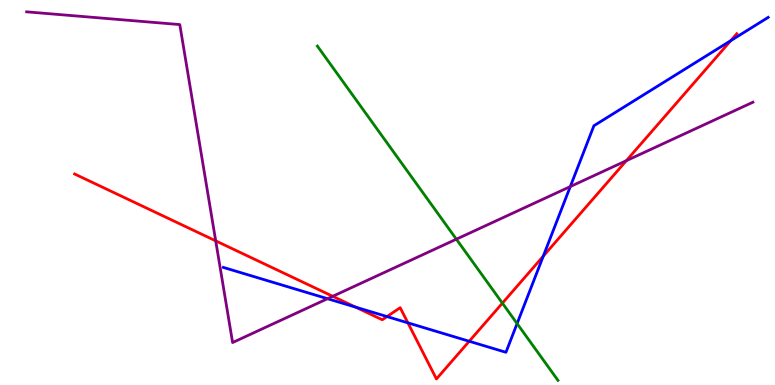[{'lines': ['blue', 'red'], 'intersections': [{'x': 4.59, 'y': 2.02}, {'x': 4.99, 'y': 1.78}, {'x': 5.26, 'y': 1.61}, {'x': 6.05, 'y': 1.14}, {'x': 7.01, 'y': 3.35}, {'x': 9.43, 'y': 8.94}]}, {'lines': ['green', 'red'], 'intersections': [{'x': 6.48, 'y': 2.13}]}, {'lines': ['purple', 'red'], 'intersections': [{'x': 2.78, 'y': 3.74}, {'x': 4.29, 'y': 2.3}, {'x': 8.08, 'y': 5.83}]}, {'lines': ['blue', 'green'], 'intersections': [{'x': 6.67, 'y': 1.6}]}, {'lines': ['blue', 'purple'], 'intersections': [{'x': 4.23, 'y': 2.24}, {'x': 7.36, 'y': 5.15}]}, {'lines': ['green', 'purple'], 'intersections': [{'x': 5.89, 'y': 3.79}]}]